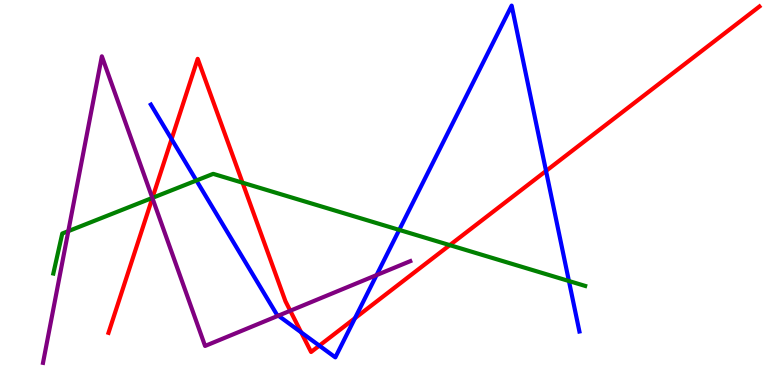[{'lines': ['blue', 'red'], 'intersections': [{'x': 2.21, 'y': 6.39}, {'x': 3.89, 'y': 1.37}, {'x': 4.12, 'y': 1.02}, {'x': 4.58, 'y': 1.74}, {'x': 7.05, 'y': 5.56}]}, {'lines': ['green', 'red'], 'intersections': [{'x': 1.97, 'y': 4.86}, {'x': 3.13, 'y': 5.25}, {'x': 5.8, 'y': 3.63}]}, {'lines': ['purple', 'red'], 'intersections': [{'x': 1.97, 'y': 4.86}, {'x': 3.75, 'y': 1.93}]}, {'lines': ['blue', 'green'], 'intersections': [{'x': 2.53, 'y': 5.31}, {'x': 5.15, 'y': 4.03}, {'x': 7.34, 'y': 2.7}]}, {'lines': ['blue', 'purple'], 'intersections': [{'x': 3.59, 'y': 1.8}, {'x': 4.86, 'y': 2.86}]}, {'lines': ['green', 'purple'], 'intersections': [{'x': 0.881, 'y': 4.0}, {'x': 1.97, 'y': 4.86}]}]